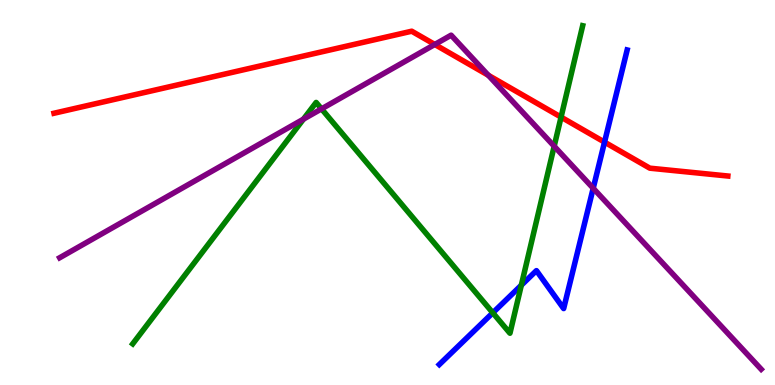[{'lines': ['blue', 'red'], 'intersections': [{'x': 7.8, 'y': 6.31}]}, {'lines': ['green', 'red'], 'intersections': [{'x': 7.24, 'y': 6.96}]}, {'lines': ['purple', 'red'], 'intersections': [{'x': 5.61, 'y': 8.84}, {'x': 6.3, 'y': 8.04}]}, {'lines': ['blue', 'green'], 'intersections': [{'x': 6.36, 'y': 1.88}, {'x': 6.73, 'y': 2.59}]}, {'lines': ['blue', 'purple'], 'intersections': [{'x': 7.65, 'y': 5.11}]}, {'lines': ['green', 'purple'], 'intersections': [{'x': 3.92, 'y': 6.91}, {'x': 4.15, 'y': 7.17}, {'x': 7.15, 'y': 6.2}]}]